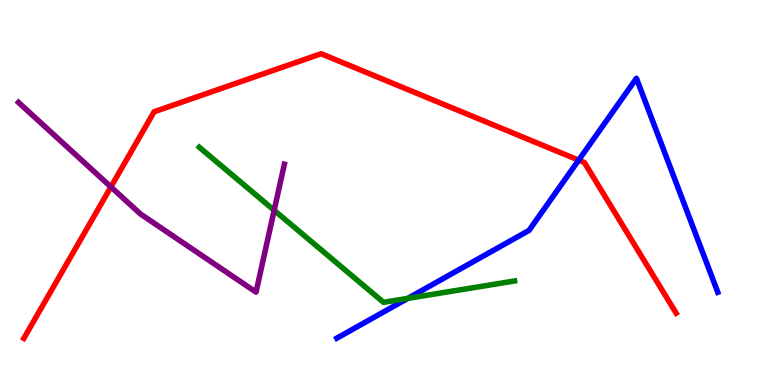[{'lines': ['blue', 'red'], 'intersections': [{'x': 7.47, 'y': 5.84}]}, {'lines': ['green', 'red'], 'intersections': []}, {'lines': ['purple', 'red'], 'intersections': [{'x': 1.43, 'y': 5.14}]}, {'lines': ['blue', 'green'], 'intersections': [{'x': 5.26, 'y': 2.25}]}, {'lines': ['blue', 'purple'], 'intersections': []}, {'lines': ['green', 'purple'], 'intersections': [{'x': 3.54, 'y': 4.54}]}]